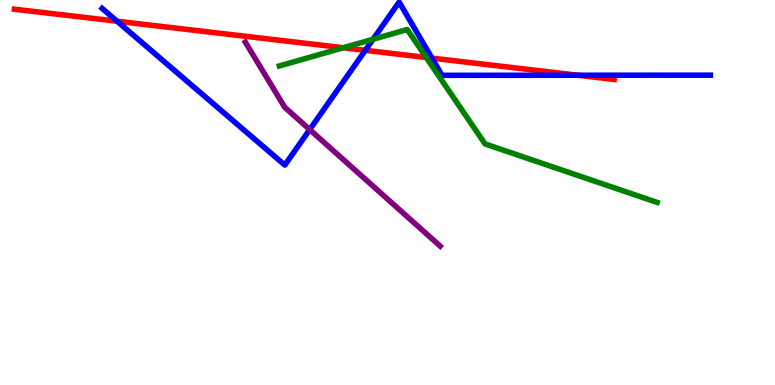[{'lines': ['blue', 'red'], 'intersections': [{'x': 1.51, 'y': 9.45}, {'x': 4.71, 'y': 8.69}, {'x': 5.57, 'y': 8.49}, {'x': 7.46, 'y': 8.05}]}, {'lines': ['green', 'red'], 'intersections': [{'x': 4.43, 'y': 8.76}, {'x': 5.5, 'y': 8.51}]}, {'lines': ['purple', 'red'], 'intersections': []}, {'lines': ['blue', 'green'], 'intersections': [{'x': 4.81, 'y': 8.98}]}, {'lines': ['blue', 'purple'], 'intersections': [{'x': 4.0, 'y': 6.63}]}, {'lines': ['green', 'purple'], 'intersections': []}]